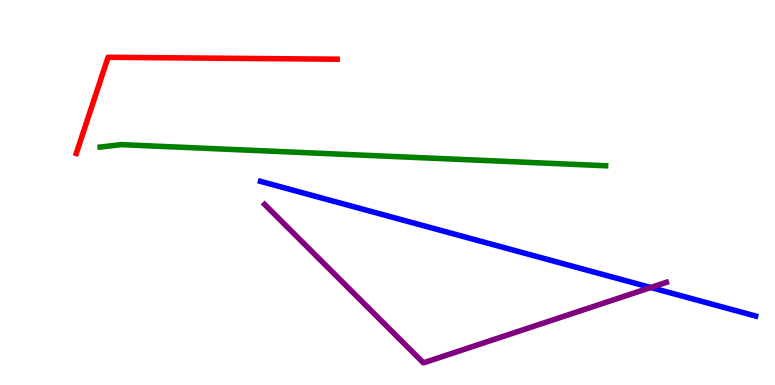[{'lines': ['blue', 'red'], 'intersections': []}, {'lines': ['green', 'red'], 'intersections': []}, {'lines': ['purple', 'red'], 'intersections': []}, {'lines': ['blue', 'green'], 'intersections': []}, {'lines': ['blue', 'purple'], 'intersections': [{'x': 8.4, 'y': 2.53}]}, {'lines': ['green', 'purple'], 'intersections': []}]